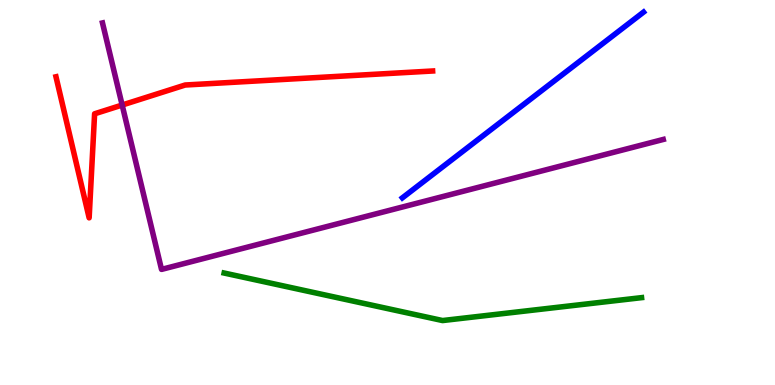[{'lines': ['blue', 'red'], 'intersections': []}, {'lines': ['green', 'red'], 'intersections': []}, {'lines': ['purple', 'red'], 'intersections': [{'x': 1.58, 'y': 7.27}]}, {'lines': ['blue', 'green'], 'intersections': []}, {'lines': ['blue', 'purple'], 'intersections': []}, {'lines': ['green', 'purple'], 'intersections': []}]